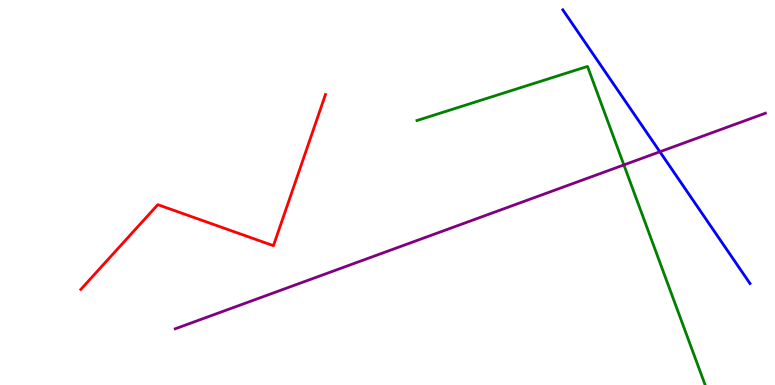[{'lines': ['blue', 'red'], 'intersections': []}, {'lines': ['green', 'red'], 'intersections': []}, {'lines': ['purple', 'red'], 'intersections': []}, {'lines': ['blue', 'green'], 'intersections': []}, {'lines': ['blue', 'purple'], 'intersections': [{'x': 8.51, 'y': 6.06}]}, {'lines': ['green', 'purple'], 'intersections': [{'x': 8.05, 'y': 5.72}]}]